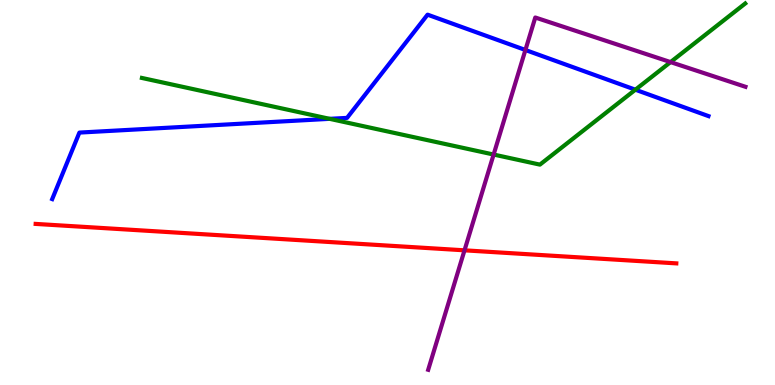[{'lines': ['blue', 'red'], 'intersections': []}, {'lines': ['green', 'red'], 'intersections': []}, {'lines': ['purple', 'red'], 'intersections': [{'x': 5.99, 'y': 3.5}]}, {'lines': ['blue', 'green'], 'intersections': [{'x': 4.25, 'y': 6.91}, {'x': 8.2, 'y': 7.67}]}, {'lines': ['blue', 'purple'], 'intersections': [{'x': 6.78, 'y': 8.7}]}, {'lines': ['green', 'purple'], 'intersections': [{'x': 6.37, 'y': 5.99}, {'x': 8.65, 'y': 8.39}]}]